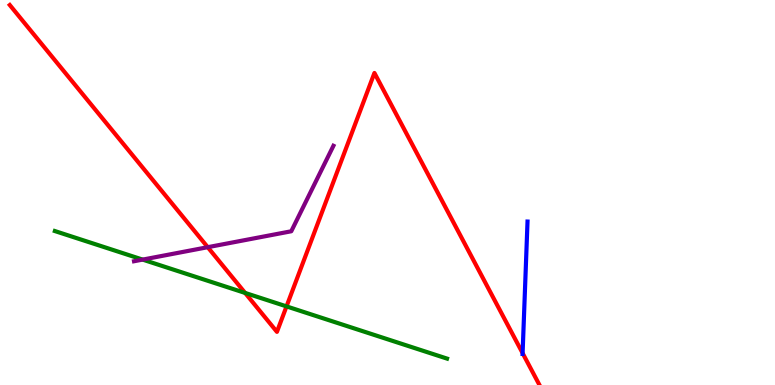[{'lines': ['blue', 'red'], 'intersections': [{'x': 6.74, 'y': 0.827}]}, {'lines': ['green', 'red'], 'intersections': [{'x': 3.16, 'y': 2.39}, {'x': 3.7, 'y': 2.04}]}, {'lines': ['purple', 'red'], 'intersections': [{'x': 2.68, 'y': 3.58}]}, {'lines': ['blue', 'green'], 'intersections': []}, {'lines': ['blue', 'purple'], 'intersections': []}, {'lines': ['green', 'purple'], 'intersections': [{'x': 1.84, 'y': 3.26}]}]